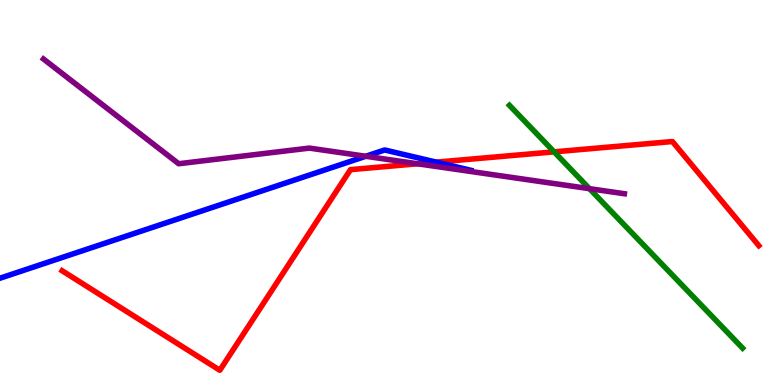[{'lines': ['blue', 'red'], 'intersections': [{'x': 5.63, 'y': 5.79}]}, {'lines': ['green', 'red'], 'intersections': [{'x': 7.15, 'y': 6.06}]}, {'lines': ['purple', 'red'], 'intersections': [{'x': 5.39, 'y': 5.75}]}, {'lines': ['blue', 'green'], 'intersections': []}, {'lines': ['blue', 'purple'], 'intersections': [{'x': 4.72, 'y': 5.94}]}, {'lines': ['green', 'purple'], 'intersections': [{'x': 7.61, 'y': 5.1}]}]